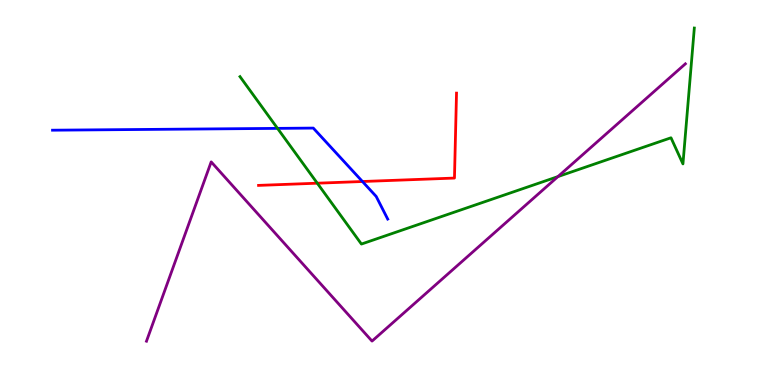[{'lines': ['blue', 'red'], 'intersections': [{'x': 4.68, 'y': 5.29}]}, {'lines': ['green', 'red'], 'intersections': [{'x': 4.09, 'y': 5.24}]}, {'lines': ['purple', 'red'], 'intersections': []}, {'lines': ['blue', 'green'], 'intersections': [{'x': 3.58, 'y': 6.67}]}, {'lines': ['blue', 'purple'], 'intersections': []}, {'lines': ['green', 'purple'], 'intersections': [{'x': 7.2, 'y': 5.41}]}]